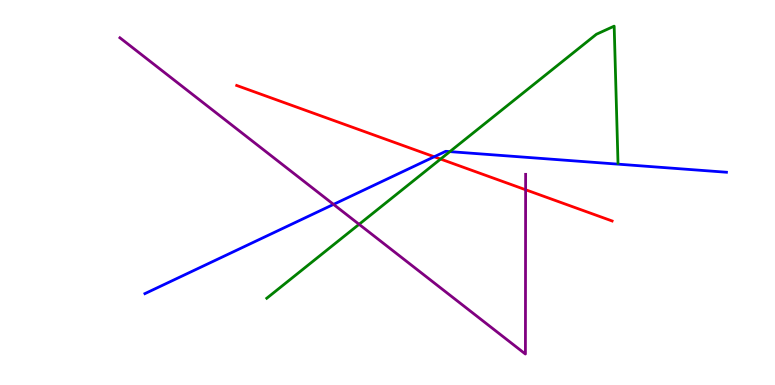[{'lines': ['blue', 'red'], 'intersections': [{'x': 5.6, 'y': 5.93}]}, {'lines': ['green', 'red'], 'intersections': [{'x': 5.68, 'y': 5.87}]}, {'lines': ['purple', 'red'], 'intersections': [{'x': 6.78, 'y': 5.07}]}, {'lines': ['blue', 'green'], 'intersections': [{'x': 5.8, 'y': 6.06}]}, {'lines': ['blue', 'purple'], 'intersections': [{'x': 4.3, 'y': 4.69}]}, {'lines': ['green', 'purple'], 'intersections': [{'x': 4.63, 'y': 4.17}]}]